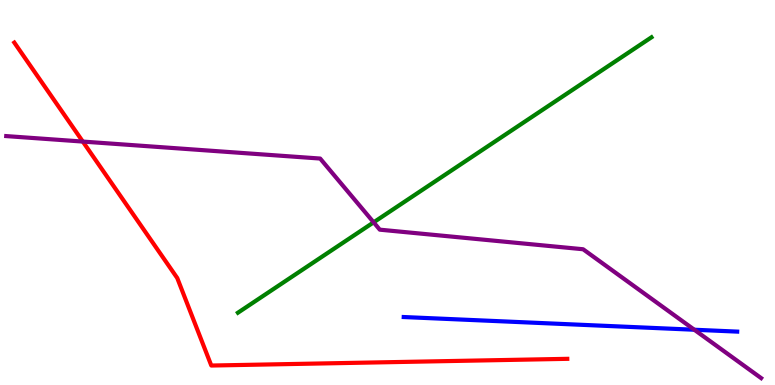[{'lines': ['blue', 'red'], 'intersections': []}, {'lines': ['green', 'red'], 'intersections': []}, {'lines': ['purple', 'red'], 'intersections': [{'x': 1.07, 'y': 6.32}]}, {'lines': ['blue', 'green'], 'intersections': []}, {'lines': ['blue', 'purple'], 'intersections': [{'x': 8.96, 'y': 1.44}]}, {'lines': ['green', 'purple'], 'intersections': [{'x': 4.82, 'y': 4.23}]}]